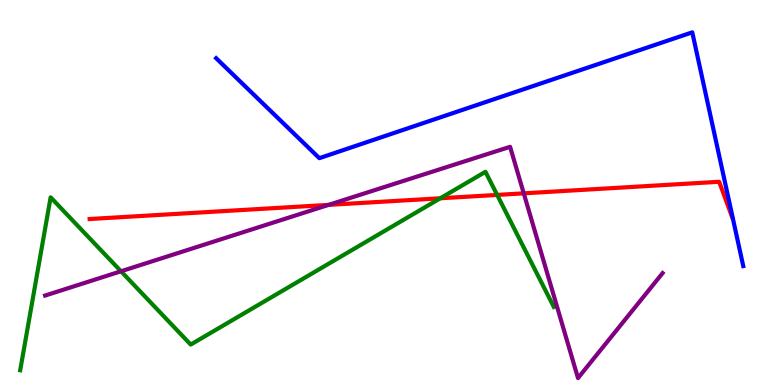[{'lines': ['blue', 'red'], 'intersections': []}, {'lines': ['green', 'red'], 'intersections': [{'x': 5.68, 'y': 4.85}, {'x': 6.42, 'y': 4.94}]}, {'lines': ['purple', 'red'], 'intersections': [{'x': 4.24, 'y': 4.68}, {'x': 6.76, 'y': 4.98}]}, {'lines': ['blue', 'green'], 'intersections': []}, {'lines': ['blue', 'purple'], 'intersections': []}, {'lines': ['green', 'purple'], 'intersections': [{'x': 1.56, 'y': 2.95}]}]